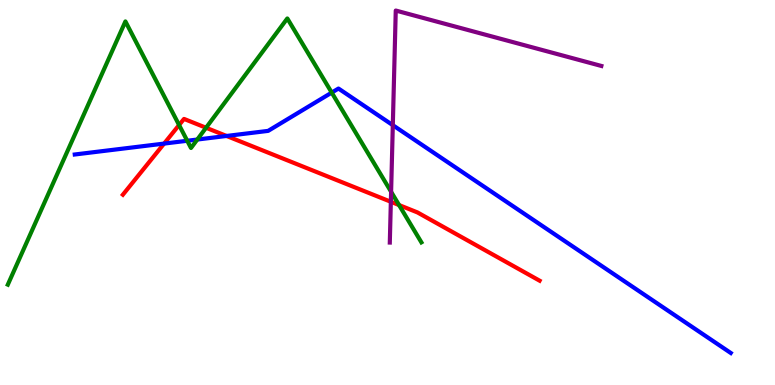[{'lines': ['blue', 'red'], 'intersections': [{'x': 2.12, 'y': 6.27}, {'x': 2.92, 'y': 6.47}]}, {'lines': ['green', 'red'], 'intersections': [{'x': 2.31, 'y': 6.75}, {'x': 2.66, 'y': 6.68}, {'x': 5.15, 'y': 4.67}]}, {'lines': ['purple', 'red'], 'intersections': [{'x': 5.04, 'y': 4.76}]}, {'lines': ['blue', 'green'], 'intersections': [{'x': 2.42, 'y': 6.34}, {'x': 2.55, 'y': 6.38}, {'x': 4.28, 'y': 7.59}]}, {'lines': ['blue', 'purple'], 'intersections': [{'x': 5.07, 'y': 6.75}]}, {'lines': ['green', 'purple'], 'intersections': [{'x': 5.05, 'y': 5.02}]}]